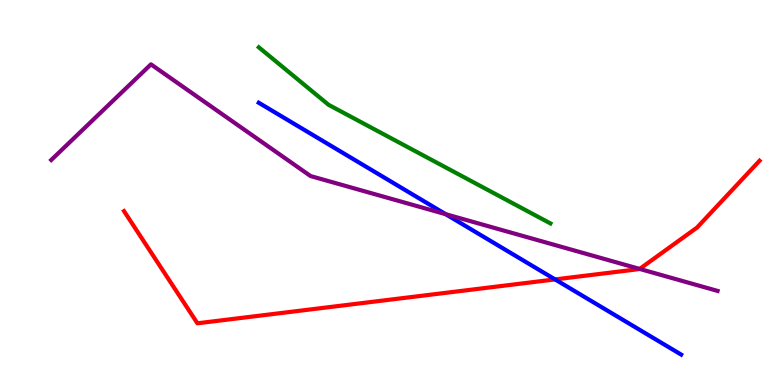[{'lines': ['blue', 'red'], 'intersections': [{'x': 7.16, 'y': 2.74}]}, {'lines': ['green', 'red'], 'intersections': []}, {'lines': ['purple', 'red'], 'intersections': [{'x': 8.25, 'y': 3.01}]}, {'lines': ['blue', 'green'], 'intersections': []}, {'lines': ['blue', 'purple'], 'intersections': [{'x': 5.75, 'y': 4.44}]}, {'lines': ['green', 'purple'], 'intersections': []}]